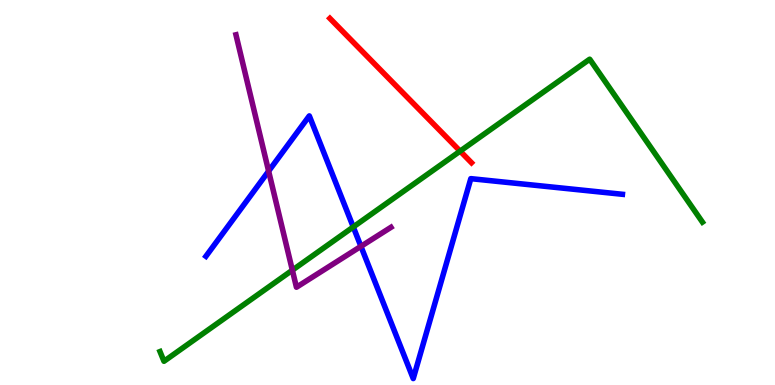[{'lines': ['blue', 'red'], 'intersections': []}, {'lines': ['green', 'red'], 'intersections': [{'x': 5.94, 'y': 6.07}]}, {'lines': ['purple', 'red'], 'intersections': []}, {'lines': ['blue', 'green'], 'intersections': [{'x': 4.56, 'y': 4.1}]}, {'lines': ['blue', 'purple'], 'intersections': [{'x': 3.47, 'y': 5.55}, {'x': 4.66, 'y': 3.6}]}, {'lines': ['green', 'purple'], 'intersections': [{'x': 3.77, 'y': 2.98}]}]